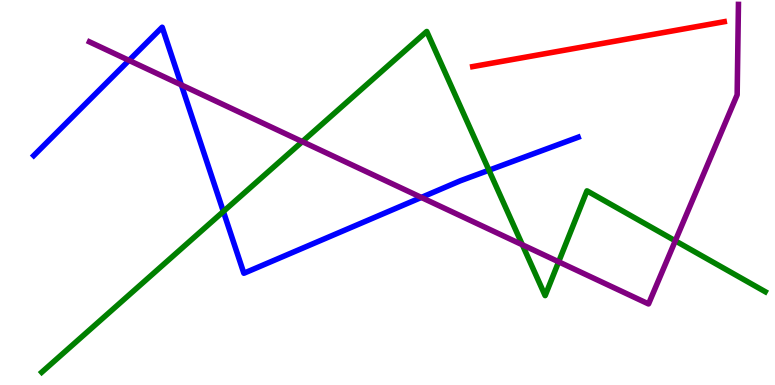[{'lines': ['blue', 'red'], 'intersections': []}, {'lines': ['green', 'red'], 'intersections': []}, {'lines': ['purple', 'red'], 'intersections': []}, {'lines': ['blue', 'green'], 'intersections': [{'x': 2.88, 'y': 4.51}, {'x': 6.31, 'y': 5.58}]}, {'lines': ['blue', 'purple'], 'intersections': [{'x': 1.66, 'y': 8.43}, {'x': 2.34, 'y': 7.79}, {'x': 5.44, 'y': 4.87}]}, {'lines': ['green', 'purple'], 'intersections': [{'x': 3.9, 'y': 6.32}, {'x': 6.74, 'y': 3.64}, {'x': 7.21, 'y': 3.2}, {'x': 8.71, 'y': 3.75}]}]